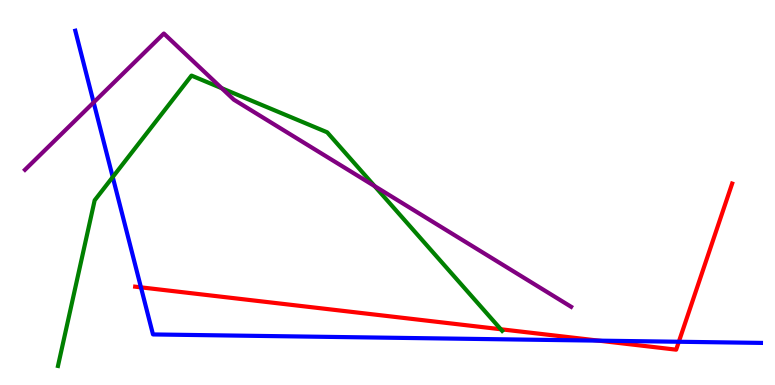[{'lines': ['blue', 'red'], 'intersections': [{'x': 1.82, 'y': 2.54}, {'x': 7.72, 'y': 1.15}, {'x': 8.76, 'y': 1.12}]}, {'lines': ['green', 'red'], 'intersections': [{'x': 6.46, 'y': 1.45}]}, {'lines': ['purple', 'red'], 'intersections': []}, {'lines': ['blue', 'green'], 'intersections': [{'x': 1.45, 'y': 5.4}]}, {'lines': ['blue', 'purple'], 'intersections': [{'x': 1.21, 'y': 7.34}]}, {'lines': ['green', 'purple'], 'intersections': [{'x': 2.86, 'y': 7.71}, {'x': 4.83, 'y': 5.17}]}]